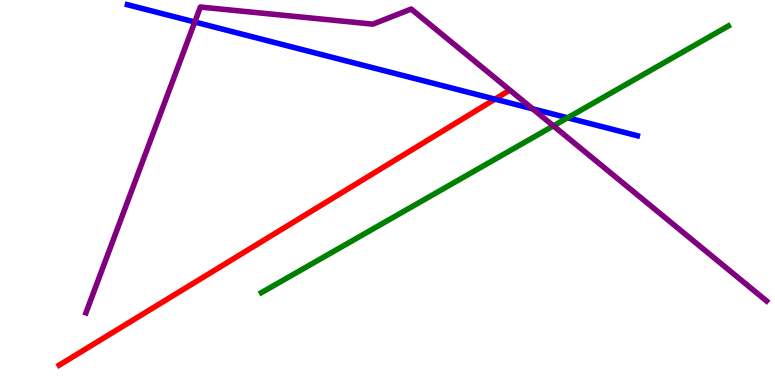[{'lines': ['blue', 'red'], 'intersections': [{'x': 6.39, 'y': 7.42}]}, {'lines': ['green', 'red'], 'intersections': []}, {'lines': ['purple', 'red'], 'intersections': []}, {'lines': ['blue', 'green'], 'intersections': [{'x': 7.32, 'y': 6.94}]}, {'lines': ['blue', 'purple'], 'intersections': [{'x': 2.51, 'y': 9.43}, {'x': 6.87, 'y': 7.17}]}, {'lines': ['green', 'purple'], 'intersections': [{'x': 7.14, 'y': 6.73}]}]